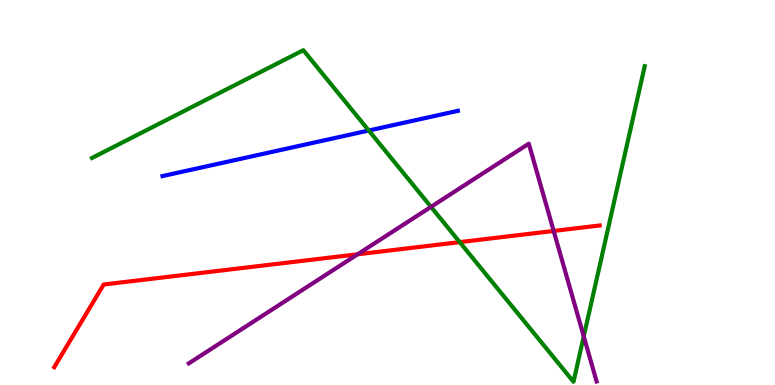[{'lines': ['blue', 'red'], 'intersections': []}, {'lines': ['green', 'red'], 'intersections': [{'x': 5.93, 'y': 3.71}]}, {'lines': ['purple', 'red'], 'intersections': [{'x': 4.61, 'y': 3.4}, {'x': 7.14, 'y': 4.0}]}, {'lines': ['blue', 'green'], 'intersections': [{'x': 4.76, 'y': 6.61}]}, {'lines': ['blue', 'purple'], 'intersections': []}, {'lines': ['green', 'purple'], 'intersections': [{'x': 5.56, 'y': 4.63}, {'x': 7.53, 'y': 1.26}]}]